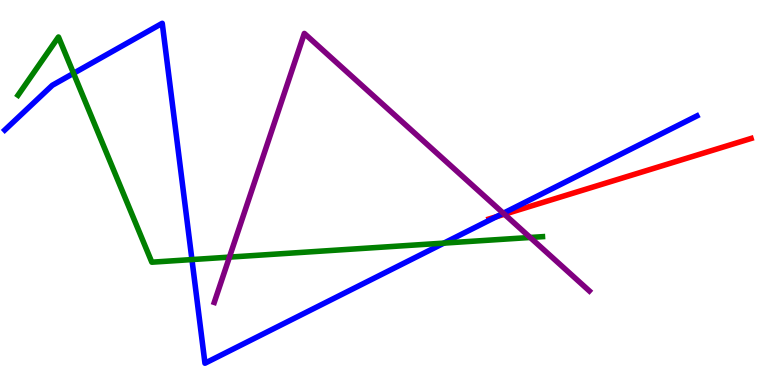[{'lines': ['blue', 'red'], 'intersections': [{'x': 6.41, 'y': 4.37}]}, {'lines': ['green', 'red'], 'intersections': []}, {'lines': ['purple', 'red'], 'intersections': [{'x': 6.51, 'y': 4.44}]}, {'lines': ['blue', 'green'], 'intersections': [{'x': 0.949, 'y': 8.1}, {'x': 2.48, 'y': 3.26}, {'x': 5.73, 'y': 3.69}]}, {'lines': ['blue', 'purple'], 'intersections': [{'x': 6.49, 'y': 4.46}]}, {'lines': ['green', 'purple'], 'intersections': [{'x': 2.96, 'y': 3.32}, {'x': 6.84, 'y': 3.83}]}]